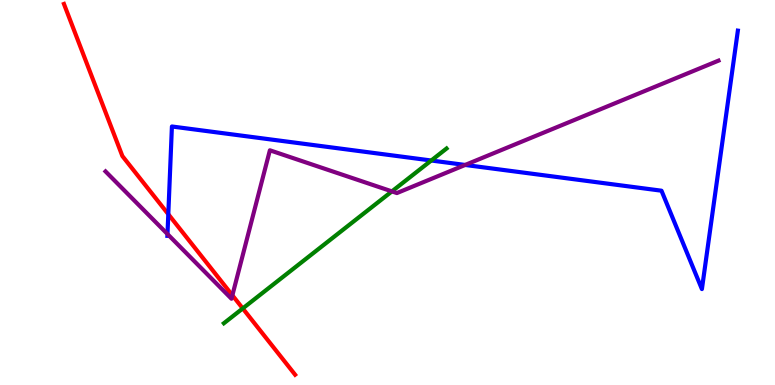[{'lines': ['blue', 'red'], 'intersections': [{'x': 2.17, 'y': 4.44}]}, {'lines': ['green', 'red'], 'intersections': [{'x': 3.13, 'y': 1.99}]}, {'lines': ['purple', 'red'], 'intersections': [{'x': 3.0, 'y': 2.33}]}, {'lines': ['blue', 'green'], 'intersections': [{'x': 5.56, 'y': 5.83}]}, {'lines': ['blue', 'purple'], 'intersections': [{'x': 2.16, 'y': 3.92}, {'x': 6.0, 'y': 5.72}]}, {'lines': ['green', 'purple'], 'intersections': [{'x': 5.06, 'y': 5.03}]}]